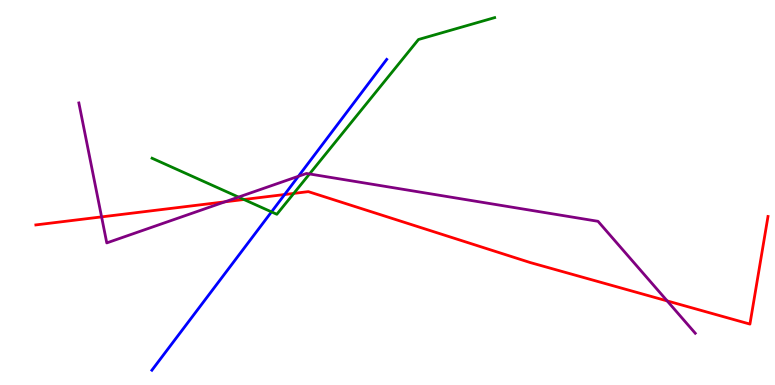[{'lines': ['blue', 'red'], 'intersections': [{'x': 3.67, 'y': 4.95}]}, {'lines': ['green', 'red'], 'intersections': [{'x': 3.15, 'y': 4.82}, {'x': 3.79, 'y': 4.98}]}, {'lines': ['purple', 'red'], 'intersections': [{'x': 1.31, 'y': 4.37}, {'x': 2.9, 'y': 4.76}, {'x': 8.61, 'y': 2.18}]}, {'lines': ['blue', 'green'], 'intersections': [{'x': 3.5, 'y': 4.5}]}, {'lines': ['blue', 'purple'], 'intersections': [{'x': 3.85, 'y': 5.42}]}, {'lines': ['green', 'purple'], 'intersections': [{'x': 3.08, 'y': 4.88}, {'x': 3.99, 'y': 5.48}]}]